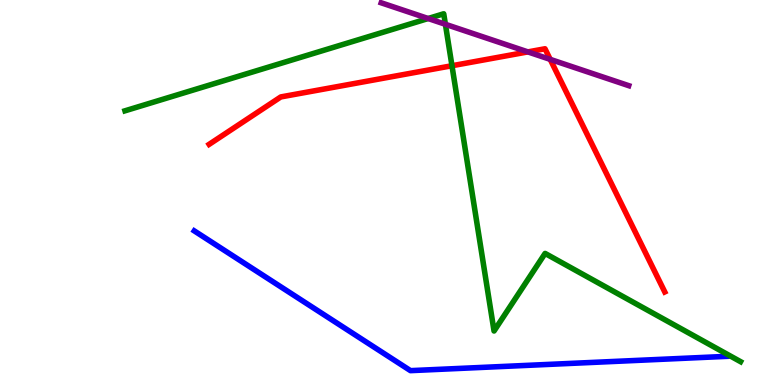[{'lines': ['blue', 'red'], 'intersections': []}, {'lines': ['green', 'red'], 'intersections': [{'x': 5.83, 'y': 8.29}]}, {'lines': ['purple', 'red'], 'intersections': [{'x': 6.81, 'y': 8.65}, {'x': 7.1, 'y': 8.46}]}, {'lines': ['blue', 'green'], 'intersections': []}, {'lines': ['blue', 'purple'], 'intersections': []}, {'lines': ['green', 'purple'], 'intersections': [{'x': 5.52, 'y': 9.52}, {'x': 5.75, 'y': 9.37}]}]